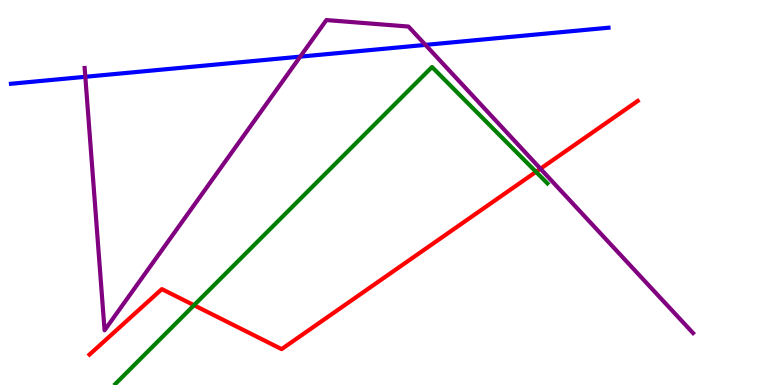[{'lines': ['blue', 'red'], 'intersections': []}, {'lines': ['green', 'red'], 'intersections': [{'x': 2.5, 'y': 2.07}, {'x': 6.92, 'y': 5.54}]}, {'lines': ['purple', 'red'], 'intersections': [{'x': 6.97, 'y': 5.62}]}, {'lines': ['blue', 'green'], 'intersections': []}, {'lines': ['blue', 'purple'], 'intersections': [{'x': 1.1, 'y': 8.01}, {'x': 3.87, 'y': 8.53}, {'x': 5.49, 'y': 8.83}]}, {'lines': ['green', 'purple'], 'intersections': []}]